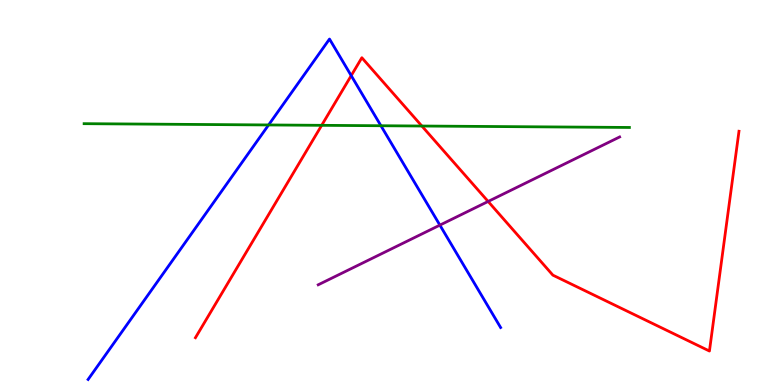[{'lines': ['blue', 'red'], 'intersections': [{'x': 4.53, 'y': 8.04}]}, {'lines': ['green', 'red'], 'intersections': [{'x': 4.15, 'y': 6.74}, {'x': 5.44, 'y': 6.73}]}, {'lines': ['purple', 'red'], 'intersections': [{'x': 6.3, 'y': 4.77}]}, {'lines': ['blue', 'green'], 'intersections': [{'x': 3.47, 'y': 6.75}, {'x': 4.92, 'y': 6.73}]}, {'lines': ['blue', 'purple'], 'intersections': [{'x': 5.68, 'y': 4.15}]}, {'lines': ['green', 'purple'], 'intersections': []}]